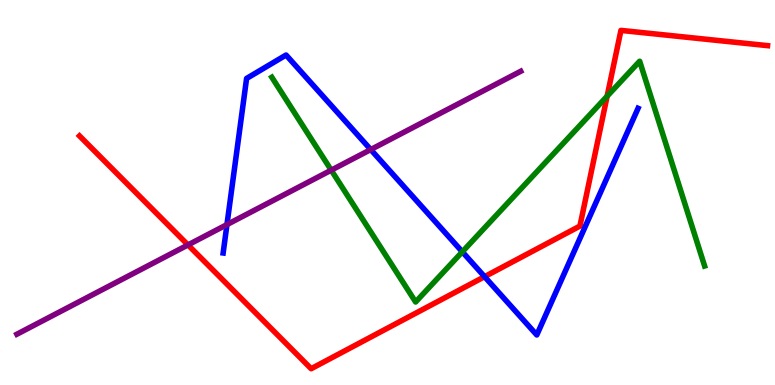[{'lines': ['blue', 'red'], 'intersections': [{'x': 6.25, 'y': 2.81}]}, {'lines': ['green', 'red'], 'intersections': [{'x': 7.83, 'y': 7.5}]}, {'lines': ['purple', 'red'], 'intersections': [{'x': 2.43, 'y': 3.64}]}, {'lines': ['blue', 'green'], 'intersections': [{'x': 5.97, 'y': 3.46}]}, {'lines': ['blue', 'purple'], 'intersections': [{'x': 2.93, 'y': 4.17}, {'x': 4.78, 'y': 6.12}]}, {'lines': ['green', 'purple'], 'intersections': [{'x': 4.27, 'y': 5.58}]}]